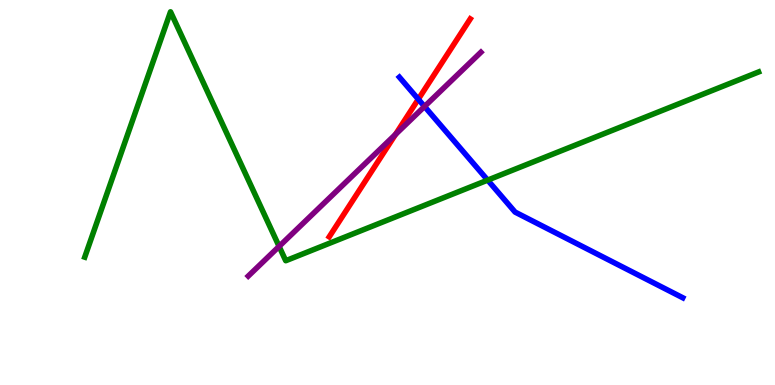[{'lines': ['blue', 'red'], 'intersections': [{'x': 5.4, 'y': 7.42}]}, {'lines': ['green', 'red'], 'intersections': []}, {'lines': ['purple', 'red'], 'intersections': [{'x': 5.1, 'y': 6.51}]}, {'lines': ['blue', 'green'], 'intersections': [{'x': 6.29, 'y': 5.32}]}, {'lines': ['blue', 'purple'], 'intersections': [{'x': 5.48, 'y': 7.23}]}, {'lines': ['green', 'purple'], 'intersections': [{'x': 3.6, 'y': 3.6}]}]